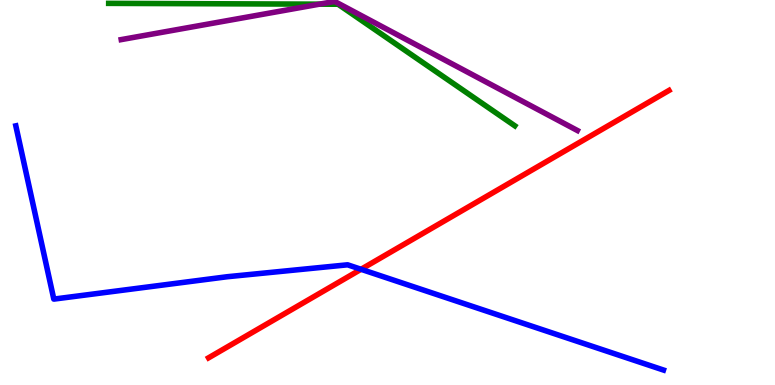[{'lines': ['blue', 'red'], 'intersections': [{'x': 4.66, 'y': 3.01}]}, {'lines': ['green', 'red'], 'intersections': []}, {'lines': ['purple', 'red'], 'intersections': []}, {'lines': ['blue', 'green'], 'intersections': []}, {'lines': ['blue', 'purple'], 'intersections': []}, {'lines': ['green', 'purple'], 'intersections': [{'x': 4.12, 'y': 9.89}]}]